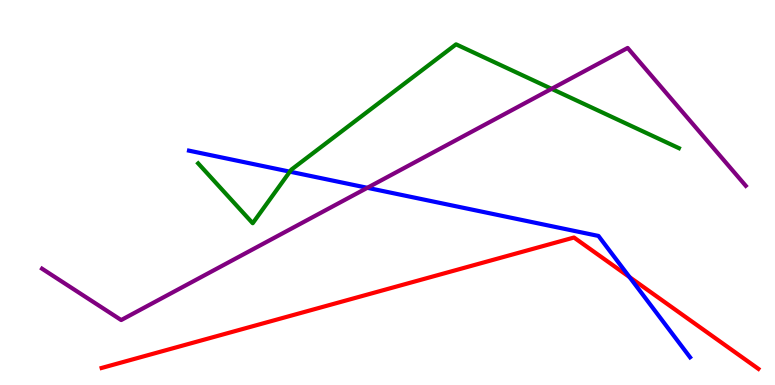[{'lines': ['blue', 'red'], 'intersections': [{'x': 8.12, 'y': 2.8}]}, {'lines': ['green', 'red'], 'intersections': []}, {'lines': ['purple', 'red'], 'intersections': []}, {'lines': ['blue', 'green'], 'intersections': [{'x': 3.74, 'y': 5.54}]}, {'lines': ['blue', 'purple'], 'intersections': [{'x': 4.74, 'y': 5.12}]}, {'lines': ['green', 'purple'], 'intersections': [{'x': 7.12, 'y': 7.69}]}]